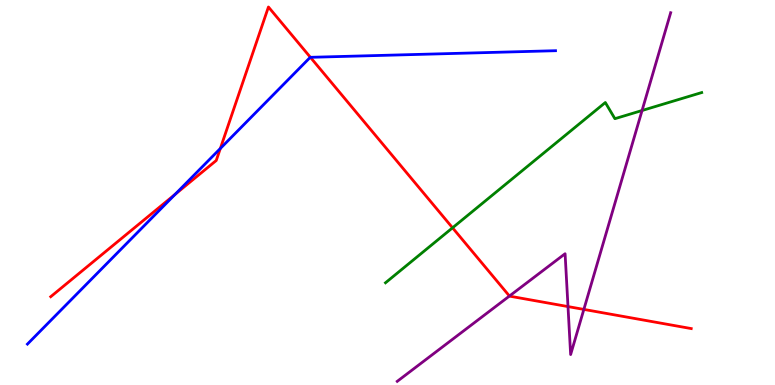[{'lines': ['blue', 'red'], 'intersections': [{'x': 2.26, 'y': 4.95}, {'x': 2.84, 'y': 6.14}, {'x': 4.01, 'y': 8.51}]}, {'lines': ['green', 'red'], 'intersections': [{'x': 5.84, 'y': 4.08}]}, {'lines': ['purple', 'red'], 'intersections': [{'x': 6.57, 'y': 2.31}, {'x': 7.33, 'y': 2.04}, {'x': 7.53, 'y': 1.96}]}, {'lines': ['blue', 'green'], 'intersections': []}, {'lines': ['blue', 'purple'], 'intersections': []}, {'lines': ['green', 'purple'], 'intersections': [{'x': 8.28, 'y': 7.13}]}]